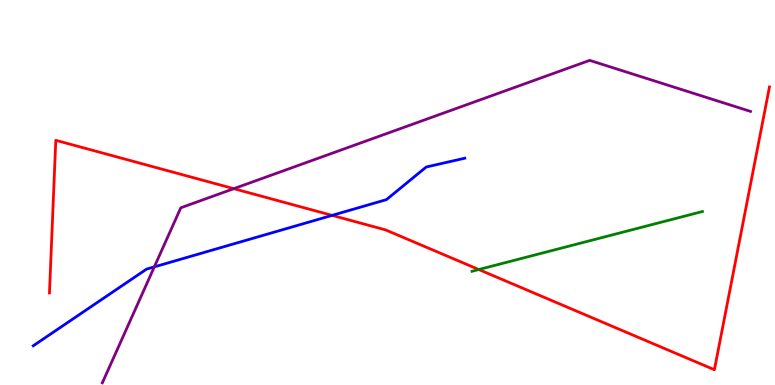[{'lines': ['blue', 'red'], 'intersections': [{'x': 4.29, 'y': 4.41}]}, {'lines': ['green', 'red'], 'intersections': [{'x': 6.18, 'y': 3.0}]}, {'lines': ['purple', 'red'], 'intersections': [{'x': 3.02, 'y': 5.1}]}, {'lines': ['blue', 'green'], 'intersections': []}, {'lines': ['blue', 'purple'], 'intersections': [{'x': 1.99, 'y': 3.07}]}, {'lines': ['green', 'purple'], 'intersections': []}]